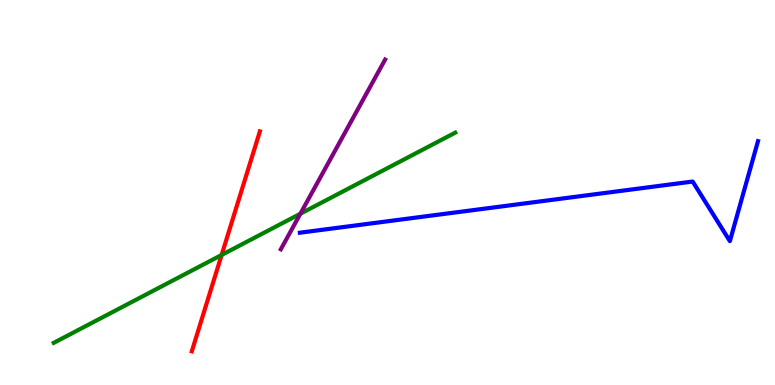[{'lines': ['blue', 'red'], 'intersections': []}, {'lines': ['green', 'red'], 'intersections': [{'x': 2.86, 'y': 3.38}]}, {'lines': ['purple', 'red'], 'intersections': []}, {'lines': ['blue', 'green'], 'intersections': []}, {'lines': ['blue', 'purple'], 'intersections': []}, {'lines': ['green', 'purple'], 'intersections': [{'x': 3.88, 'y': 4.45}]}]